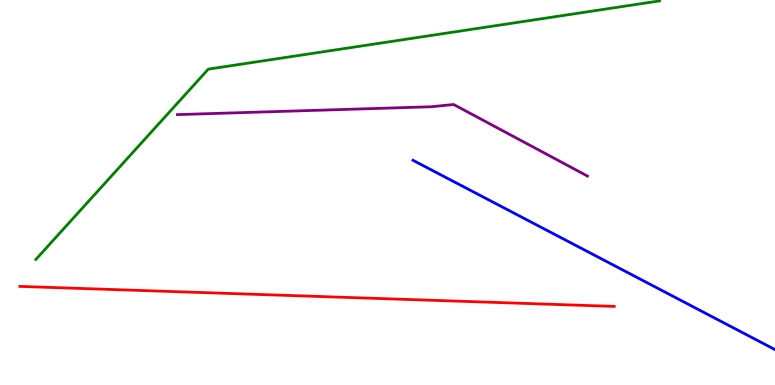[{'lines': ['blue', 'red'], 'intersections': []}, {'lines': ['green', 'red'], 'intersections': []}, {'lines': ['purple', 'red'], 'intersections': []}, {'lines': ['blue', 'green'], 'intersections': []}, {'lines': ['blue', 'purple'], 'intersections': []}, {'lines': ['green', 'purple'], 'intersections': []}]